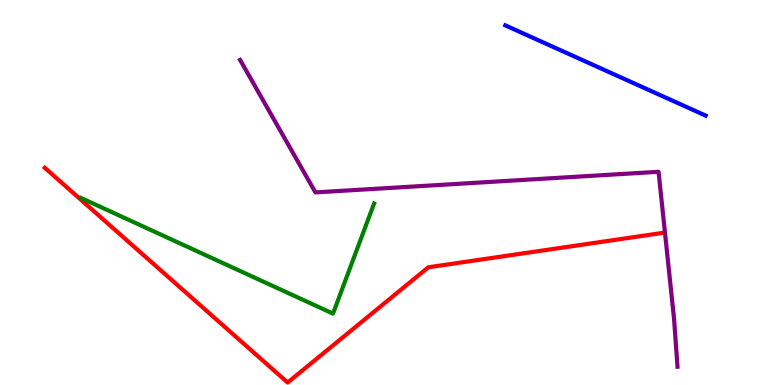[{'lines': ['blue', 'red'], 'intersections': []}, {'lines': ['green', 'red'], 'intersections': []}, {'lines': ['purple', 'red'], 'intersections': []}, {'lines': ['blue', 'green'], 'intersections': []}, {'lines': ['blue', 'purple'], 'intersections': []}, {'lines': ['green', 'purple'], 'intersections': []}]